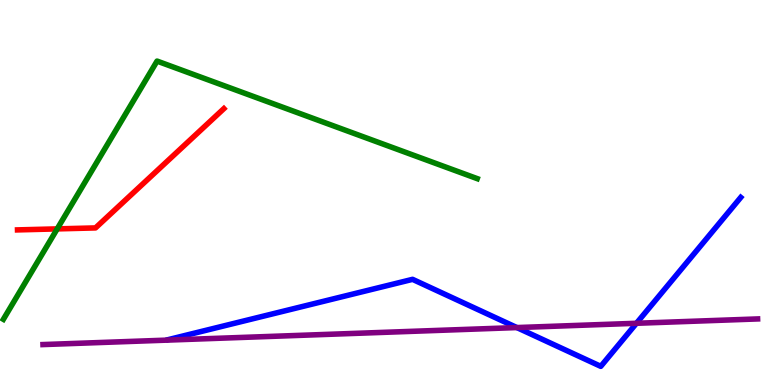[{'lines': ['blue', 'red'], 'intersections': []}, {'lines': ['green', 'red'], 'intersections': [{'x': 0.738, 'y': 4.05}]}, {'lines': ['purple', 'red'], 'intersections': []}, {'lines': ['blue', 'green'], 'intersections': []}, {'lines': ['blue', 'purple'], 'intersections': [{'x': 6.67, 'y': 1.49}, {'x': 8.21, 'y': 1.6}]}, {'lines': ['green', 'purple'], 'intersections': []}]